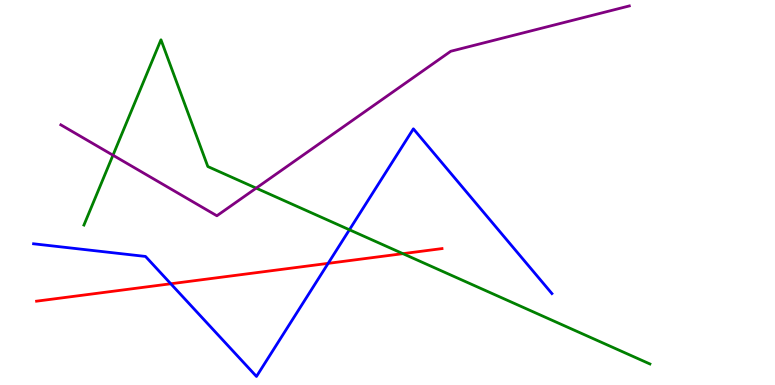[{'lines': ['blue', 'red'], 'intersections': [{'x': 2.2, 'y': 2.63}, {'x': 4.23, 'y': 3.16}]}, {'lines': ['green', 'red'], 'intersections': [{'x': 5.2, 'y': 3.41}]}, {'lines': ['purple', 'red'], 'intersections': []}, {'lines': ['blue', 'green'], 'intersections': [{'x': 4.51, 'y': 4.03}]}, {'lines': ['blue', 'purple'], 'intersections': []}, {'lines': ['green', 'purple'], 'intersections': [{'x': 1.46, 'y': 5.97}, {'x': 3.31, 'y': 5.11}]}]